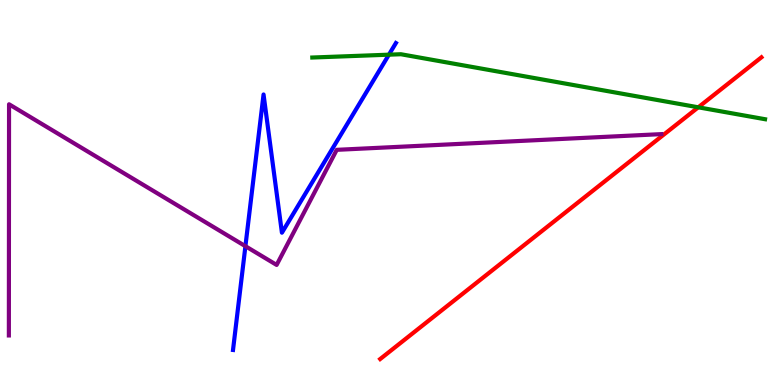[{'lines': ['blue', 'red'], 'intersections': []}, {'lines': ['green', 'red'], 'intersections': [{'x': 9.01, 'y': 7.21}]}, {'lines': ['purple', 'red'], 'intersections': []}, {'lines': ['blue', 'green'], 'intersections': [{'x': 5.02, 'y': 8.58}]}, {'lines': ['blue', 'purple'], 'intersections': [{'x': 3.17, 'y': 3.61}]}, {'lines': ['green', 'purple'], 'intersections': []}]